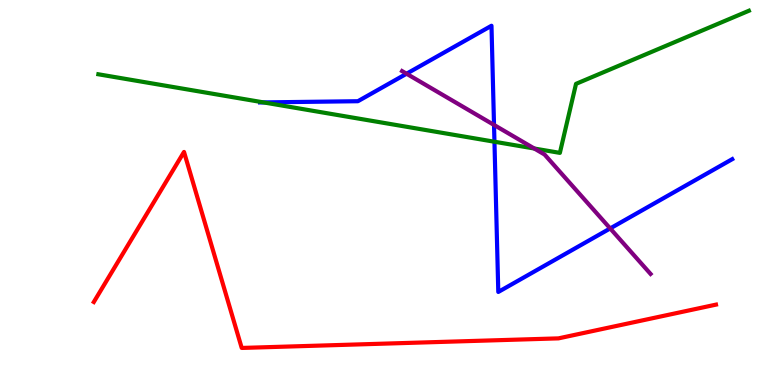[{'lines': ['blue', 'red'], 'intersections': []}, {'lines': ['green', 'red'], 'intersections': []}, {'lines': ['purple', 'red'], 'intersections': []}, {'lines': ['blue', 'green'], 'intersections': [{'x': 3.4, 'y': 7.34}, {'x': 6.38, 'y': 6.32}]}, {'lines': ['blue', 'purple'], 'intersections': [{'x': 5.25, 'y': 8.09}, {'x': 6.37, 'y': 6.75}, {'x': 7.87, 'y': 4.07}]}, {'lines': ['green', 'purple'], 'intersections': [{'x': 6.89, 'y': 6.14}]}]